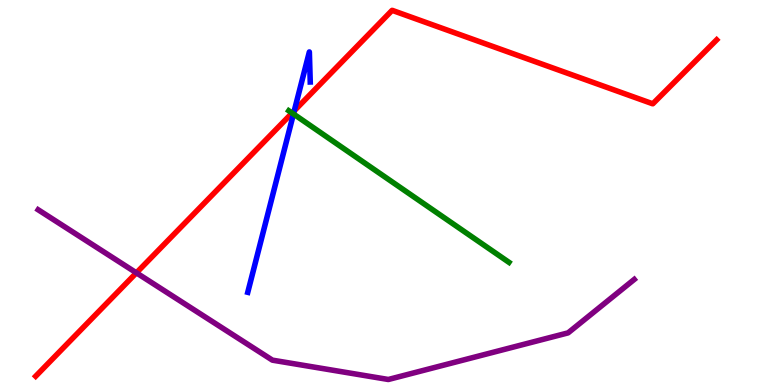[{'lines': ['blue', 'red'], 'intersections': [{'x': 3.8, 'y': 7.12}]}, {'lines': ['green', 'red'], 'intersections': [{'x': 3.77, 'y': 7.06}]}, {'lines': ['purple', 'red'], 'intersections': [{'x': 1.76, 'y': 2.91}]}, {'lines': ['blue', 'green'], 'intersections': [{'x': 3.79, 'y': 7.04}]}, {'lines': ['blue', 'purple'], 'intersections': []}, {'lines': ['green', 'purple'], 'intersections': []}]